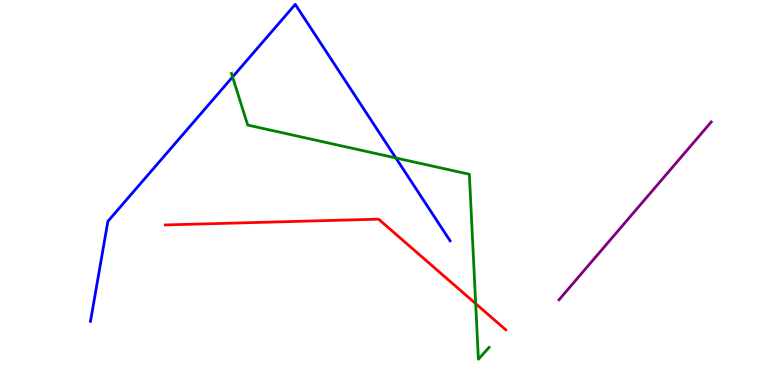[{'lines': ['blue', 'red'], 'intersections': []}, {'lines': ['green', 'red'], 'intersections': [{'x': 6.14, 'y': 2.11}]}, {'lines': ['purple', 'red'], 'intersections': []}, {'lines': ['blue', 'green'], 'intersections': [{'x': 3.0, 'y': 8.0}, {'x': 5.11, 'y': 5.9}]}, {'lines': ['blue', 'purple'], 'intersections': []}, {'lines': ['green', 'purple'], 'intersections': []}]